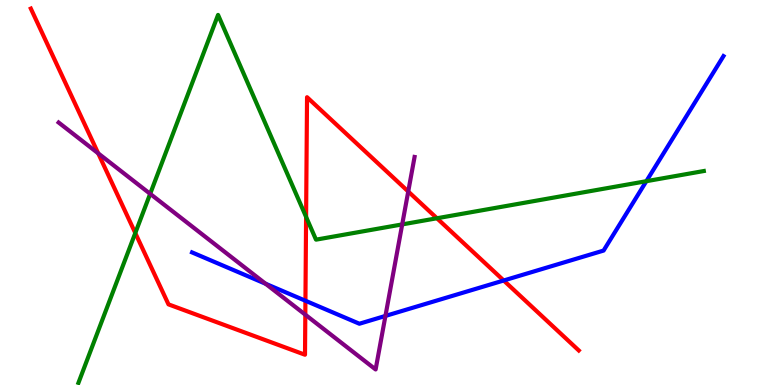[{'lines': ['blue', 'red'], 'intersections': [{'x': 3.94, 'y': 2.19}, {'x': 6.5, 'y': 2.71}]}, {'lines': ['green', 'red'], 'intersections': [{'x': 1.75, 'y': 3.95}, {'x': 3.95, 'y': 4.37}, {'x': 5.64, 'y': 4.33}]}, {'lines': ['purple', 'red'], 'intersections': [{'x': 1.27, 'y': 6.02}, {'x': 3.94, 'y': 1.83}, {'x': 5.27, 'y': 5.03}]}, {'lines': ['blue', 'green'], 'intersections': [{'x': 8.34, 'y': 5.29}]}, {'lines': ['blue', 'purple'], 'intersections': [{'x': 3.43, 'y': 2.63}, {'x': 4.97, 'y': 1.79}]}, {'lines': ['green', 'purple'], 'intersections': [{'x': 1.94, 'y': 4.97}, {'x': 5.19, 'y': 4.17}]}]